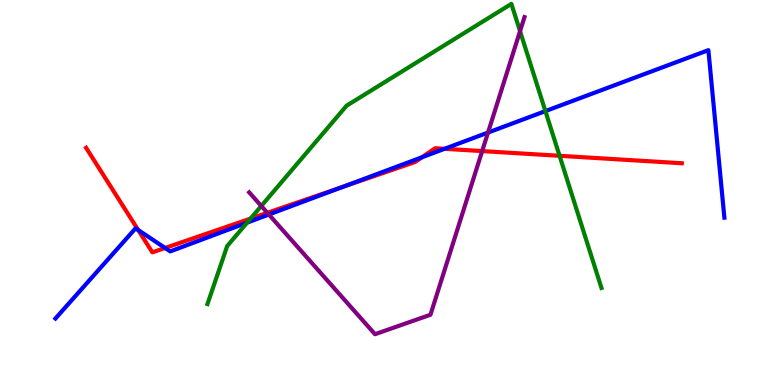[{'lines': ['blue', 'red'], 'intersections': [{'x': 1.78, 'y': 4.02}, {'x': 2.13, 'y': 3.56}, {'x': 4.42, 'y': 5.14}, {'x': 5.45, 'y': 5.92}, {'x': 5.74, 'y': 6.14}]}, {'lines': ['green', 'red'], 'intersections': [{'x': 3.23, 'y': 4.32}, {'x': 7.22, 'y': 5.95}]}, {'lines': ['purple', 'red'], 'intersections': [{'x': 3.45, 'y': 4.47}, {'x': 6.22, 'y': 6.08}]}, {'lines': ['blue', 'green'], 'intersections': [{'x': 3.19, 'y': 4.22}, {'x': 7.04, 'y': 7.11}]}, {'lines': ['blue', 'purple'], 'intersections': [{'x': 3.47, 'y': 4.43}, {'x': 6.3, 'y': 6.56}]}, {'lines': ['green', 'purple'], 'intersections': [{'x': 3.37, 'y': 4.65}, {'x': 6.71, 'y': 9.19}]}]